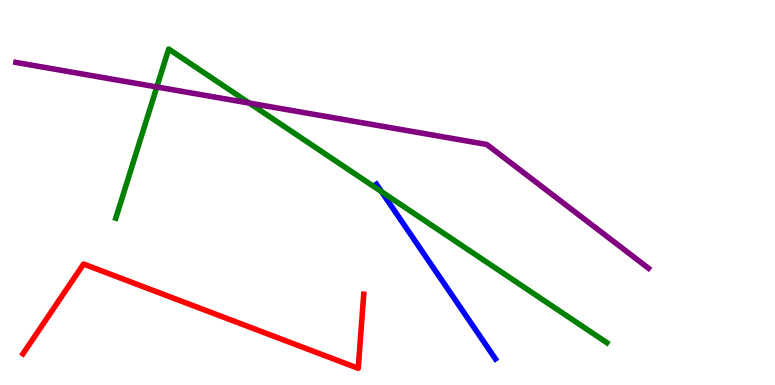[{'lines': ['blue', 'red'], 'intersections': []}, {'lines': ['green', 'red'], 'intersections': []}, {'lines': ['purple', 'red'], 'intersections': []}, {'lines': ['blue', 'green'], 'intersections': [{'x': 4.92, 'y': 5.02}]}, {'lines': ['blue', 'purple'], 'intersections': []}, {'lines': ['green', 'purple'], 'intersections': [{'x': 2.02, 'y': 7.74}, {'x': 3.22, 'y': 7.32}]}]